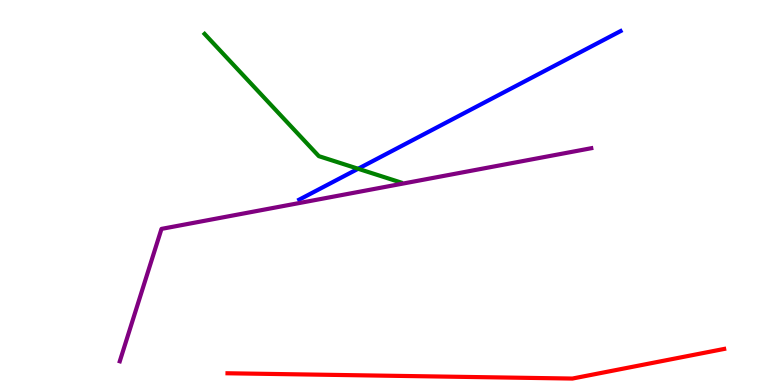[{'lines': ['blue', 'red'], 'intersections': []}, {'lines': ['green', 'red'], 'intersections': []}, {'lines': ['purple', 'red'], 'intersections': []}, {'lines': ['blue', 'green'], 'intersections': [{'x': 4.62, 'y': 5.62}]}, {'lines': ['blue', 'purple'], 'intersections': []}, {'lines': ['green', 'purple'], 'intersections': []}]